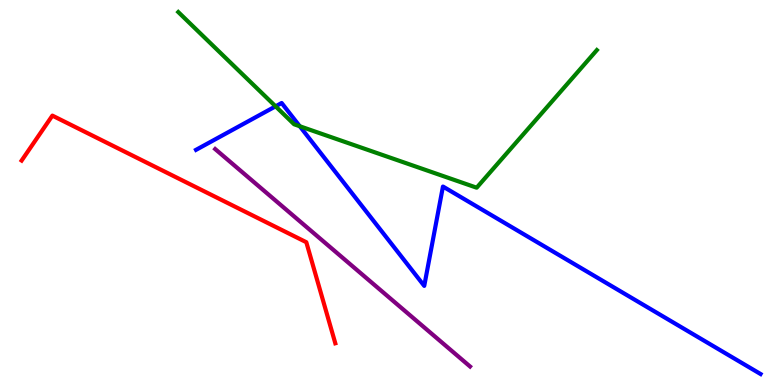[{'lines': ['blue', 'red'], 'intersections': []}, {'lines': ['green', 'red'], 'intersections': []}, {'lines': ['purple', 'red'], 'intersections': []}, {'lines': ['blue', 'green'], 'intersections': [{'x': 3.56, 'y': 7.24}, {'x': 3.87, 'y': 6.72}]}, {'lines': ['blue', 'purple'], 'intersections': []}, {'lines': ['green', 'purple'], 'intersections': []}]